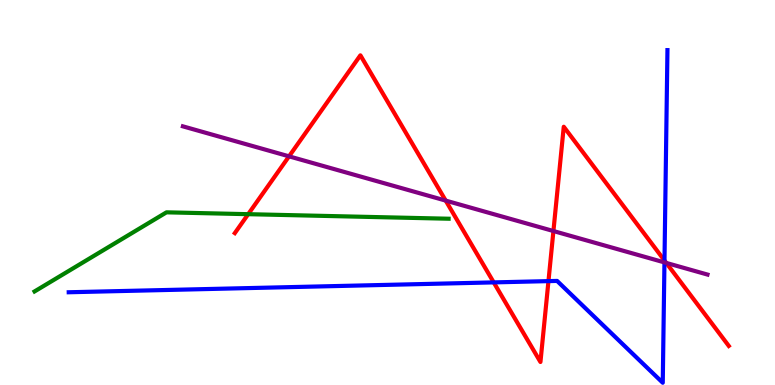[{'lines': ['blue', 'red'], 'intersections': [{'x': 6.37, 'y': 2.67}, {'x': 7.08, 'y': 2.7}, {'x': 8.57, 'y': 3.23}]}, {'lines': ['green', 'red'], 'intersections': [{'x': 3.2, 'y': 4.44}]}, {'lines': ['purple', 'red'], 'intersections': [{'x': 3.73, 'y': 5.94}, {'x': 5.75, 'y': 4.79}, {'x': 7.14, 'y': 4.0}, {'x': 8.6, 'y': 3.17}]}, {'lines': ['blue', 'green'], 'intersections': []}, {'lines': ['blue', 'purple'], 'intersections': [{'x': 8.57, 'y': 3.18}]}, {'lines': ['green', 'purple'], 'intersections': []}]